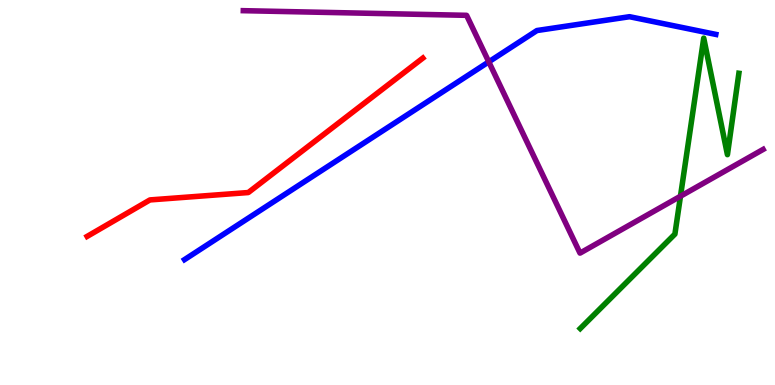[{'lines': ['blue', 'red'], 'intersections': []}, {'lines': ['green', 'red'], 'intersections': []}, {'lines': ['purple', 'red'], 'intersections': []}, {'lines': ['blue', 'green'], 'intersections': []}, {'lines': ['blue', 'purple'], 'intersections': [{'x': 6.31, 'y': 8.39}]}, {'lines': ['green', 'purple'], 'intersections': [{'x': 8.78, 'y': 4.9}]}]